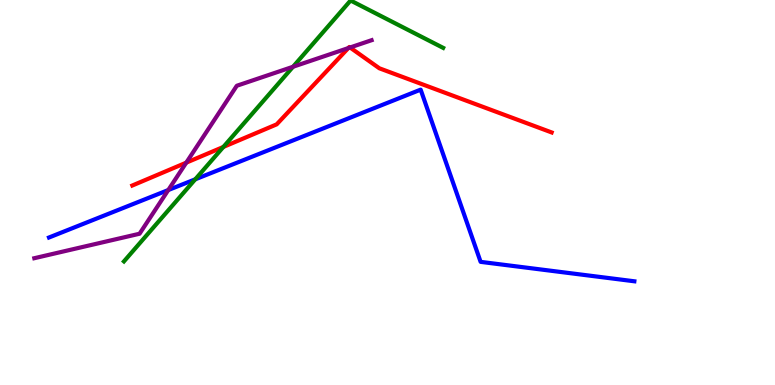[{'lines': ['blue', 'red'], 'intersections': []}, {'lines': ['green', 'red'], 'intersections': [{'x': 2.88, 'y': 6.18}]}, {'lines': ['purple', 'red'], 'intersections': [{'x': 2.4, 'y': 5.78}, {'x': 4.49, 'y': 8.75}, {'x': 4.52, 'y': 8.77}]}, {'lines': ['blue', 'green'], 'intersections': [{'x': 2.52, 'y': 5.34}]}, {'lines': ['blue', 'purple'], 'intersections': [{'x': 2.17, 'y': 5.06}]}, {'lines': ['green', 'purple'], 'intersections': [{'x': 3.78, 'y': 8.27}]}]